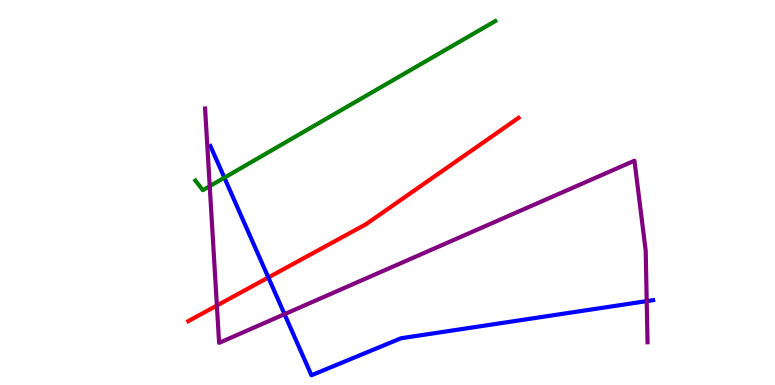[{'lines': ['blue', 'red'], 'intersections': [{'x': 3.46, 'y': 2.79}]}, {'lines': ['green', 'red'], 'intersections': []}, {'lines': ['purple', 'red'], 'intersections': [{'x': 2.8, 'y': 2.06}]}, {'lines': ['blue', 'green'], 'intersections': [{'x': 2.9, 'y': 5.38}]}, {'lines': ['blue', 'purple'], 'intersections': [{'x': 3.67, 'y': 1.84}, {'x': 8.34, 'y': 2.18}]}, {'lines': ['green', 'purple'], 'intersections': [{'x': 2.71, 'y': 5.16}]}]